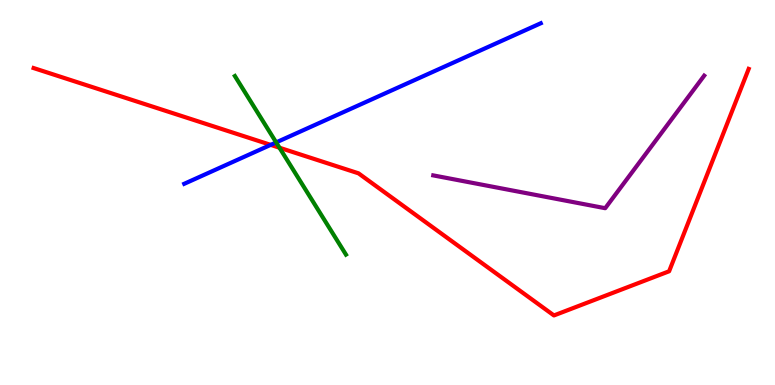[{'lines': ['blue', 'red'], 'intersections': [{'x': 3.49, 'y': 6.24}]}, {'lines': ['green', 'red'], 'intersections': [{'x': 3.61, 'y': 6.16}]}, {'lines': ['purple', 'red'], 'intersections': []}, {'lines': ['blue', 'green'], 'intersections': [{'x': 3.56, 'y': 6.3}]}, {'lines': ['blue', 'purple'], 'intersections': []}, {'lines': ['green', 'purple'], 'intersections': []}]